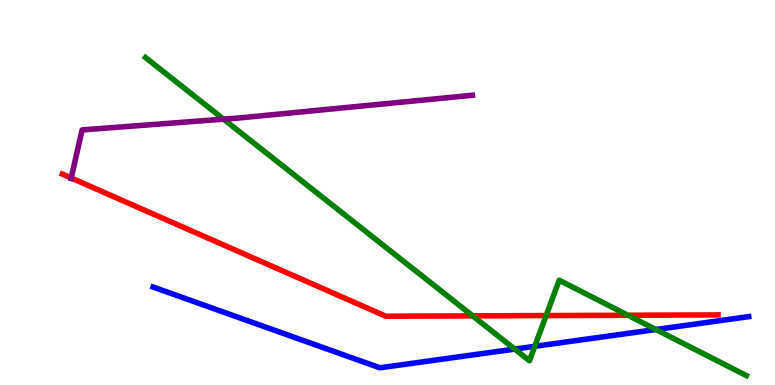[{'lines': ['blue', 'red'], 'intersections': []}, {'lines': ['green', 'red'], 'intersections': [{'x': 6.1, 'y': 1.8}, {'x': 7.05, 'y': 1.8}, {'x': 8.1, 'y': 1.81}]}, {'lines': ['purple', 'red'], 'intersections': [{'x': 0.919, 'y': 5.38}]}, {'lines': ['blue', 'green'], 'intersections': [{'x': 6.64, 'y': 0.933}, {'x': 6.9, 'y': 1.0}, {'x': 8.46, 'y': 1.44}]}, {'lines': ['blue', 'purple'], 'intersections': []}, {'lines': ['green', 'purple'], 'intersections': [{'x': 2.88, 'y': 6.91}]}]